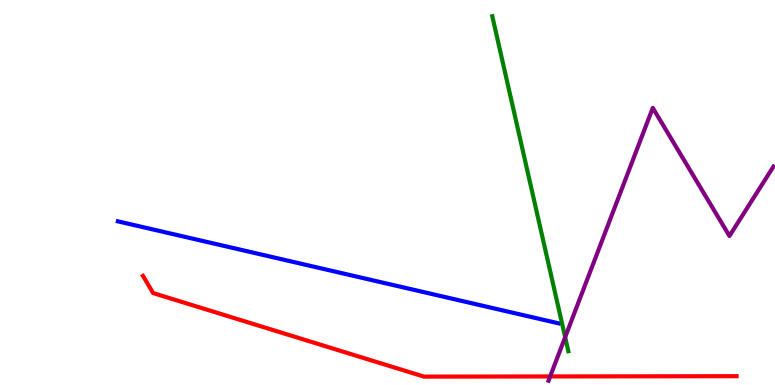[{'lines': ['blue', 'red'], 'intersections': []}, {'lines': ['green', 'red'], 'intersections': []}, {'lines': ['purple', 'red'], 'intersections': [{'x': 7.1, 'y': 0.222}]}, {'lines': ['blue', 'green'], 'intersections': []}, {'lines': ['blue', 'purple'], 'intersections': []}, {'lines': ['green', 'purple'], 'intersections': [{'x': 7.29, 'y': 1.24}]}]